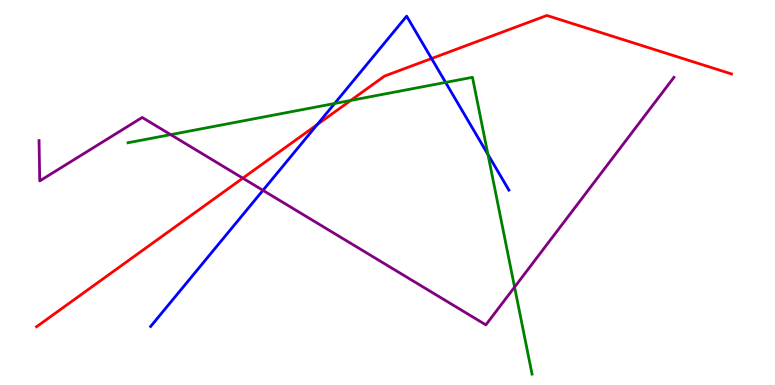[{'lines': ['blue', 'red'], 'intersections': [{'x': 4.09, 'y': 6.76}, {'x': 5.57, 'y': 8.48}]}, {'lines': ['green', 'red'], 'intersections': [{'x': 4.53, 'y': 7.39}]}, {'lines': ['purple', 'red'], 'intersections': [{'x': 3.13, 'y': 5.37}]}, {'lines': ['blue', 'green'], 'intersections': [{'x': 4.32, 'y': 7.31}, {'x': 5.75, 'y': 7.86}, {'x': 6.3, 'y': 5.99}]}, {'lines': ['blue', 'purple'], 'intersections': [{'x': 3.39, 'y': 5.06}]}, {'lines': ['green', 'purple'], 'intersections': [{'x': 2.2, 'y': 6.5}, {'x': 6.64, 'y': 2.54}]}]